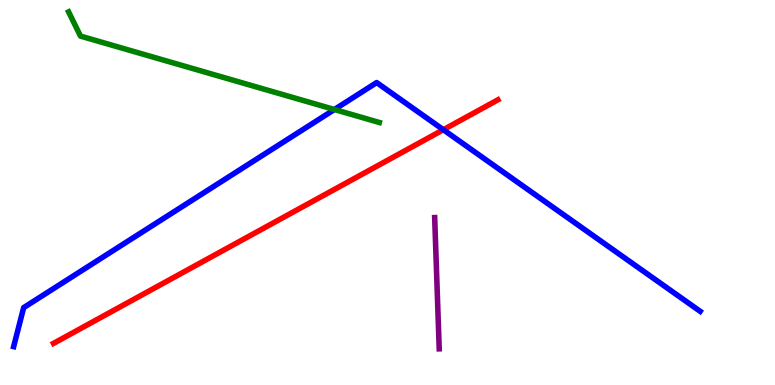[{'lines': ['blue', 'red'], 'intersections': [{'x': 5.72, 'y': 6.63}]}, {'lines': ['green', 'red'], 'intersections': []}, {'lines': ['purple', 'red'], 'intersections': []}, {'lines': ['blue', 'green'], 'intersections': [{'x': 4.32, 'y': 7.16}]}, {'lines': ['blue', 'purple'], 'intersections': []}, {'lines': ['green', 'purple'], 'intersections': []}]